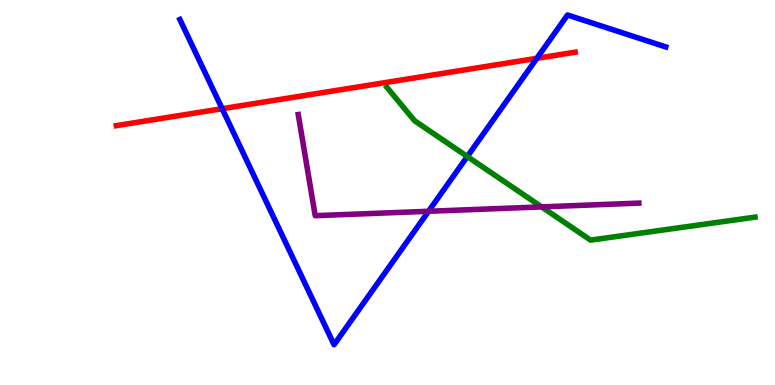[{'lines': ['blue', 'red'], 'intersections': [{'x': 2.87, 'y': 7.18}, {'x': 6.93, 'y': 8.49}]}, {'lines': ['green', 'red'], 'intersections': []}, {'lines': ['purple', 'red'], 'intersections': []}, {'lines': ['blue', 'green'], 'intersections': [{'x': 6.03, 'y': 5.93}]}, {'lines': ['blue', 'purple'], 'intersections': [{'x': 5.53, 'y': 4.51}]}, {'lines': ['green', 'purple'], 'intersections': [{'x': 6.99, 'y': 4.63}]}]